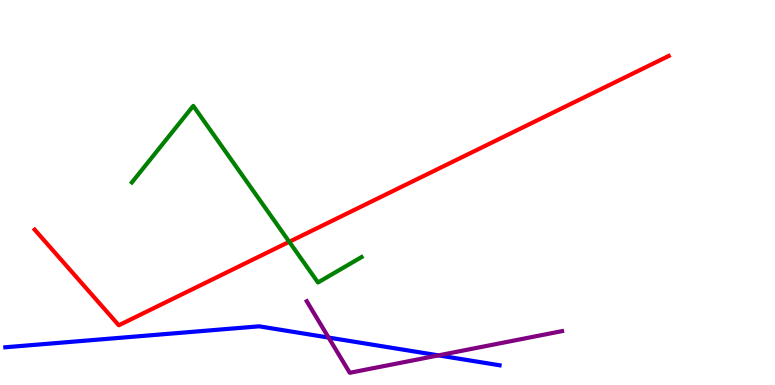[{'lines': ['blue', 'red'], 'intersections': []}, {'lines': ['green', 'red'], 'intersections': [{'x': 3.73, 'y': 3.72}]}, {'lines': ['purple', 'red'], 'intersections': []}, {'lines': ['blue', 'green'], 'intersections': []}, {'lines': ['blue', 'purple'], 'intersections': [{'x': 4.24, 'y': 1.23}, {'x': 5.66, 'y': 0.769}]}, {'lines': ['green', 'purple'], 'intersections': []}]